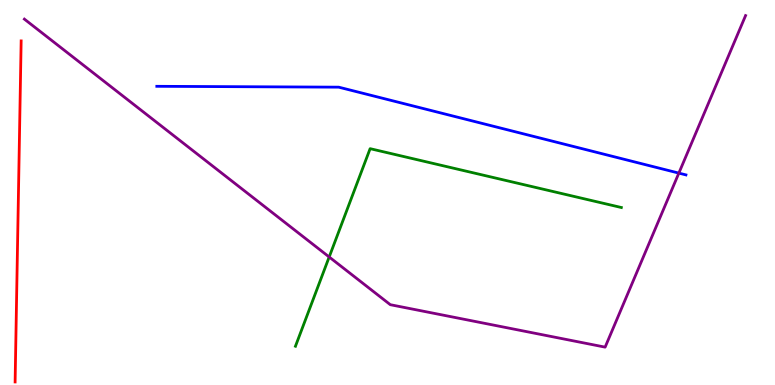[{'lines': ['blue', 'red'], 'intersections': []}, {'lines': ['green', 'red'], 'intersections': []}, {'lines': ['purple', 'red'], 'intersections': []}, {'lines': ['blue', 'green'], 'intersections': []}, {'lines': ['blue', 'purple'], 'intersections': [{'x': 8.76, 'y': 5.5}]}, {'lines': ['green', 'purple'], 'intersections': [{'x': 4.25, 'y': 3.32}]}]